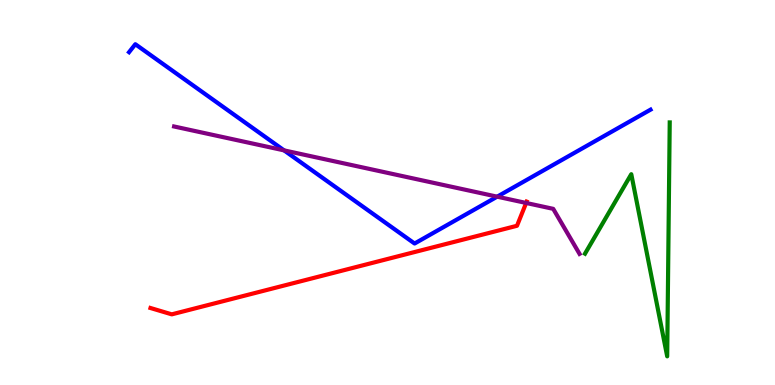[{'lines': ['blue', 'red'], 'intersections': []}, {'lines': ['green', 'red'], 'intersections': []}, {'lines': ['purple', 'red'], 'intersections': [{'x': 6.79, 'y': 4.73}]}, {'lines': ['blue', 'green'], 'intersections': []}, {'lines': ['blue', 'purple'], 'intersections': [{'x': 3.67, 'y': 6.09}, {'x': 6.42, 'y': 4.89}]}, {'lines': ['green', 'purple'], 'intersections': []}]